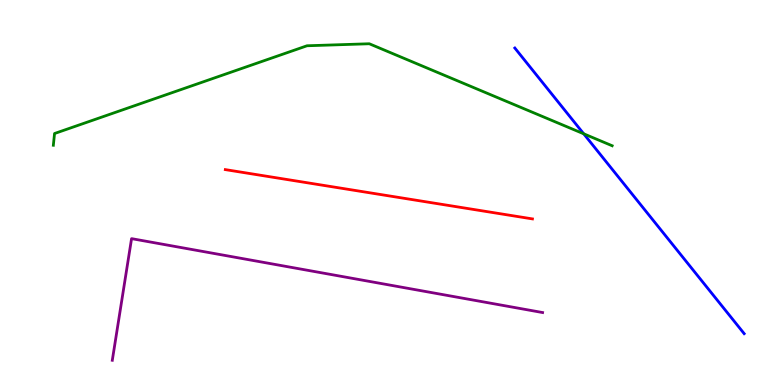[{'lines': ['blue', 'red'], 'intersections': []}, {'lines': ['green', 'red'], 'intersections': []}, {'lines': ['purple', 'red'], 'intersections': []}, {'lines': ['blue', 'green'], 'intersections': [{'x': 7.53, 'y': 6.52}]}, {'lines': ['blue', 'purple'], 'intersections': []}, {'lines': ['green', 'purple'], 'intersections': []}]